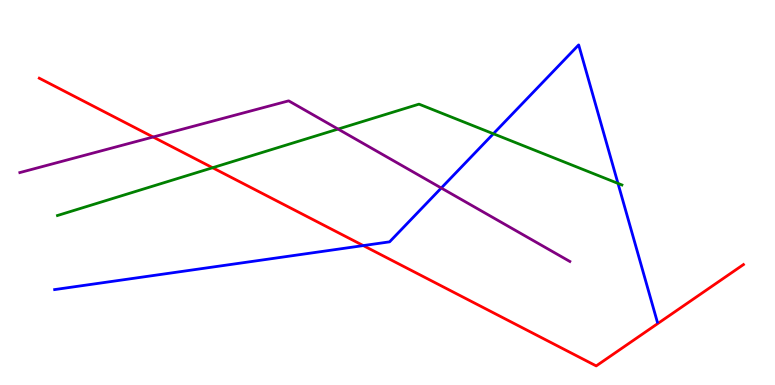[{'lines': ['blue', 'red'], 'intersections': [{'x': 4.69, 'y': 3.62}]}, {'lines': ['green', 'red'], 'intersections': [{'x': 2.74, 'y': 5.64}]}, {'lines': ['purple', 'red'], 'intersections': [{'x': 1.98, 'y': 6.44}]}, {'lines': ['blue', 'green'], 'intersections': [{'x': 6.37, 'y': 6.53}, {'x': 7.97, 'y': 5.24}]}, {'lines': ['blue', 'purple'], 'intersections': [{'x': 5.69, 'y': 5.12}]}, {'lines': ['green', 'purple'], 'intersections': [{'x': 4.36, 'y': 6.65}]}]